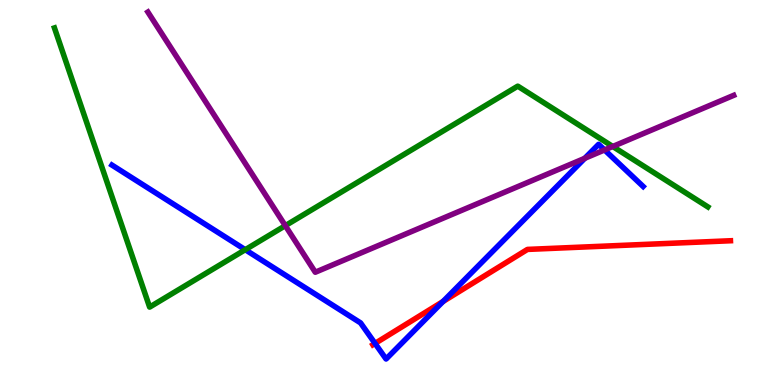[{'lines': ['blue', 'red'], 'intersections': [{'x': 4.84, 'y': 1.08}, {'x': 5.72, 'y': 2.17}]}, {'lines': ['green', 'red'], 'intersections': []}, {'lines': ['purple', 'red'], 'intersections': []}, {'lines': ['blue', 'green'], 'intersections': [{'x': 3.16, 'y': 3.51}]}, {'lines': ['blue', 'purple'], 'intersections': [{'x': 7.55, 'y': 5.89}, {'x': 7.8, 'y': 6.11}]}, {'lines': ['green', 'purple'], 'intersections': [{'x': 3.68, 'y': 4.14}, {'x': 7.91, 'y': 6.2}]}]